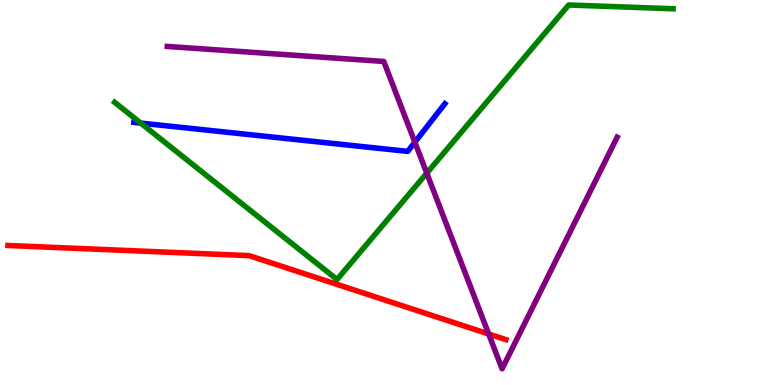[{'lines': ['blue', 'red'], 'intersections': []}, {'lines': ['green', 'red'], 'intersections': []}, {'lines': ['purple', 'red'], 'intersections': [{'x': 6.31, 'y': 1.32}]}, {'lines': ['blue', 'green'], 'intersections': [{'x': 1.82, 'y': 6.8}]}, {'lines': ['blue', 'purple'], 'intersections': [{'x': 5.35, 'y': 6.31}]}, {'lines': ['green', 'purple'], 'intersections': [{'x': 5.51, 'y': 5.5}]}]